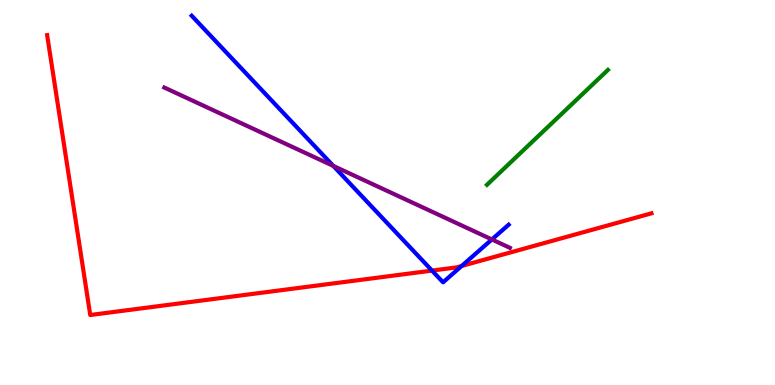[{'lines': ['blue', 'red'], 'intersections': [{'x': 5.57, 'y': 2.97}, {'x': 5.96, 'y': 3.09}]}, {'lines': ['green', 'red'], 'intersections': []}, {'lines': ['purple', 'red'], 'intersections': []}, {'lines': ['blue', 'green'], 'intersections': []}, {'lines': ['blue', 'purple'], 'intersections': [{'x': 4.3, 'y': 5.69}, {'x': 6.35, 'y': 3.78}]}, {'lines': ['green', 'purple'], 'intersections': []}]